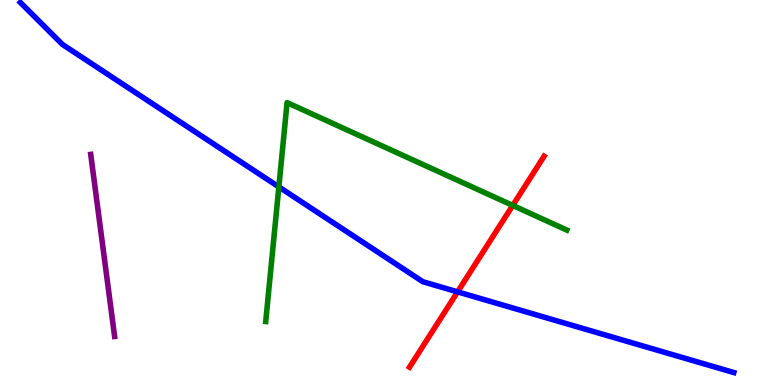[{'lines': ['blue', 'red'], 'intersections': [{'x': 5.9, 'y': 2.42}]}, {'lines': ['green', 'red'], 'intersections': [{'x': 6.62, 'y': 4.66}]}, {'lines': ['purple', 'red'], 'intersections': []}, {'lines': ['blue', 'green'], 'intersections': [{'x': 3.6, 'y': 5.15}]}, {'lines': ['blue', 'purple'], 'intersections': []}, {'lines': ['green', 'purple'], 'intersections': []}]